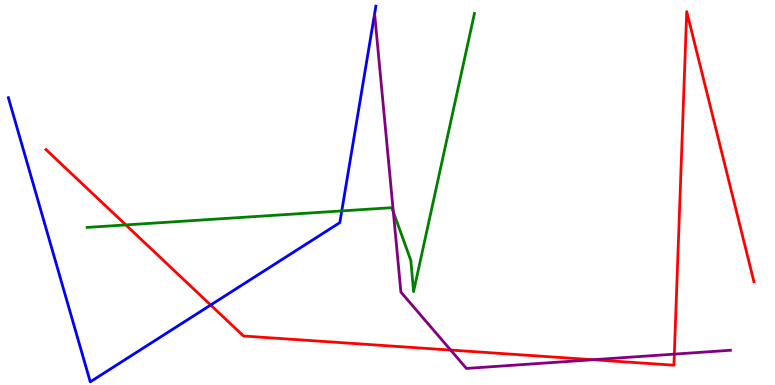[{'lines': ['blue', 'red'], 'intersections': [{'x': 2.72, 'y': 2.08}]}, {'lines': ['green', 'red'], 'intersections': [{'x': 1.62, 'y': 4.16}]}, {'lines': ['purple', 'red'], 'intersections': [{'x': 5.81, 'y': 0.907}, {'x': 7.65, 'y': 0.657}, {'x': 8.7, 'y': 0.802}]}, {'lines': ['blue', 'green'], 'intersections': [{'x': 4.41, 'y': 4.52}]}, {'lines': ['blue', 'purple'], 'intersections': []}, {'lines': ['green', 'purple'], 'intersections': [{'x': 5.08, 'y': 4.5}]}]